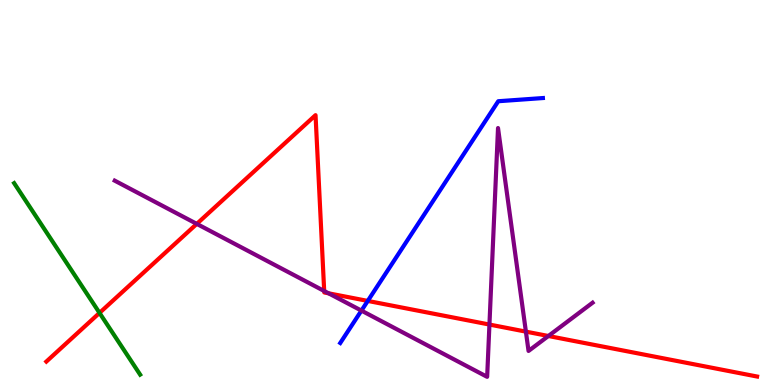[{'lines': ['blue', 'red'], 'intersections': [{'x': 4.75, 'y': 2.18}]}, {'lines': ['green', 'red'], 'intersections': [{'x': 1.28, 'y': 1.87}]}, {'lines': ['purple', 'red'], 'intersections': [{'x': 2.54, 'y': 4.18}, {'x': 4.18, 'y': 2.44}, {'x': 4.24, 'y': 2.38}, {'x': 6.32, 'y': 1.57}, {'x': 6.79, 'y': 1.39}, {'x': 7.08, 'y': 1.27}]}, {'lines': ['blue', 'green'], 'intersections': []}, {'lines': ['blue', 'purple'], 'intersections': [{'x': 4.66, 'y': 1.93}]}, {'lines': ['green', 'purple'], 'intersections': []}]